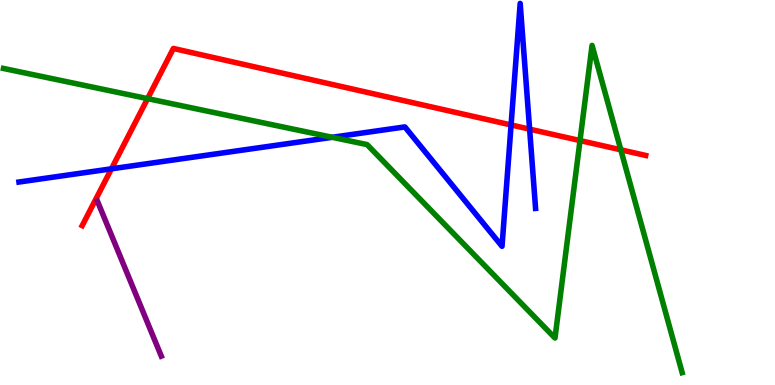[{'lines': ['blue', 'red'], 'intersections': [{'x': 1.44, 'y': 5.62}, {'x': 6.59, 'y': 6.75}, {'x': 6.83, 'y': 6.65}]}, {'lines': ['green', 'red'], 'intersections': [{'x': 1.9, 'y': 7.44}, {'x': 7.48, 'y': 6.35}, {'x': 8.01, 'y': 6.11}]}, {'lines': ['purple', 'red'], 'intersections': []}, {'lines': ['blue', 'green'], 'intersections': [{'x': 4.29, 'y': 6.43}]}, {'lines': ['blue', 'purple'], 'intersections': []}, {'lines': ['green', 'purple'], 'intersections': []}]